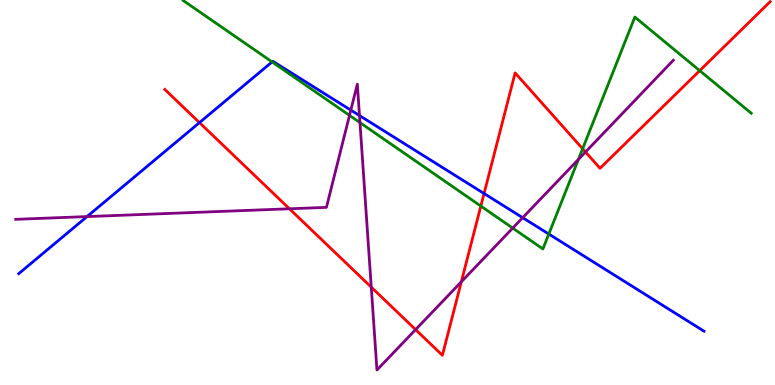[{'lines': ['blue', 'red'], 'intersections': [{'x': 2.57, 'y': 6.82}, {'x': 6.25, 'y': 4.97}]}, {'lines': ['green', 'red'], 'intersections': [{'x': 6.2, 'y': 4.65}, {'x': 7.52, 'y': 6.14}, {'x': 9.03, 'y': 8.16}]}, {'lines': ['purple', 'red'], 'intersections': [{'x': 3.73, 'y': 4.58}, {'x': 4.79, 'y': 2.54}, {'x': 5.36, 'y': 1.44}, {'x': 5.95, 'y': 2.68}, {'x': 7.56, 'y': 6.05}]}, {'lines': ['blue', 'green'], 'intersections': [{'x': 3.51, 'y': 8.39}, {'x': 7.08, 'y': 3.92}]}, {'lines': ['blue', 'purple'], 'intersections': [{'x': 1.12, 'y': 4.37}, {'x': 4.53, 'y': 7.14}, {'x': 4.64, 'y': 7.0}, {'x': 6.74, 'y': 4.35}]}, {'lines': ['green', 'purple'], 'intersections': [{'x': 4.51, 'y': 7.0}, {'x': 4.64, 'y': 6.82}, {'x': 6.62, 'y': 4.08}, {'x': 7.46, 'y': 5.86}]}]